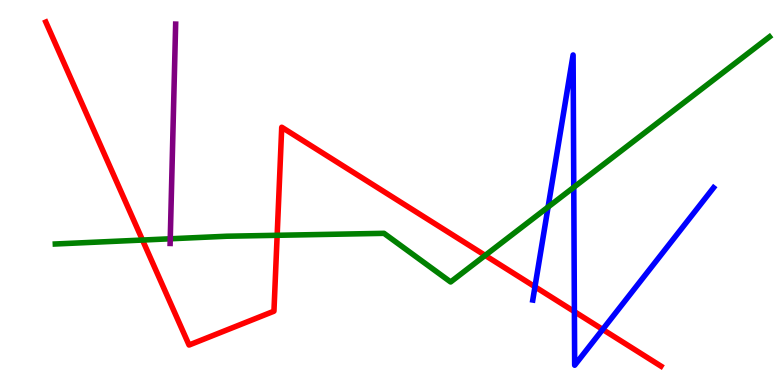[{'lines': ['blue', 'red'], 'intersections': [{'x': 6.9, 'y': 2.55}, {'x': 7.41, 'y': 1.91}, {'x': 7.78, 'y': 1.44}]}, {'lines': ['green', 'red'], 'intersections': [{'x': 1.84, 'y': 3.77}, {'x': 3.58, 'y': 3.89}, {'x': 6.26, 'y': 3.37}]}, {'lines': ['purple', 'red'], 'intersections': []}, {'lines': ['blue', 'green'], 'intersections': [{'x': 7.07, 'y': 4.62}, {'x': 7.4, 'y': 5.14}]}, {'lines': ['blue', 'purple'], 'intersections': []}, {'lines': ['green', 'purple'], 'intersections': [{'x': 2.2, 'y': 3.8}]}]